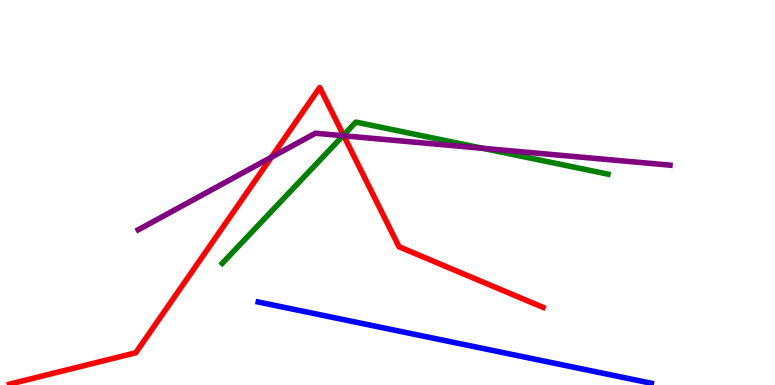[{'lines': ['blue', 'red'], 'intersections': []}, {'lines': ['green', 'red'], 'intersections': [{'x': 4.43, 'y': 6.49}]}, {'lines': ['purple', 'red'], 'intersections': [{'x': 3.5, 'y': 5.92}, {'x': 4.44, 'y': 6.47}]}, {'lines': ['blue', 'green'], 'intersections': []}, {'lines': ['blue', 'purple'], 'intersections': []}, {'lines': ['green', 'purple'], 'intersections': [{'x': 4.43, 'y': 6.47}, {'x': 6.23, 'y': 6.15}]}]